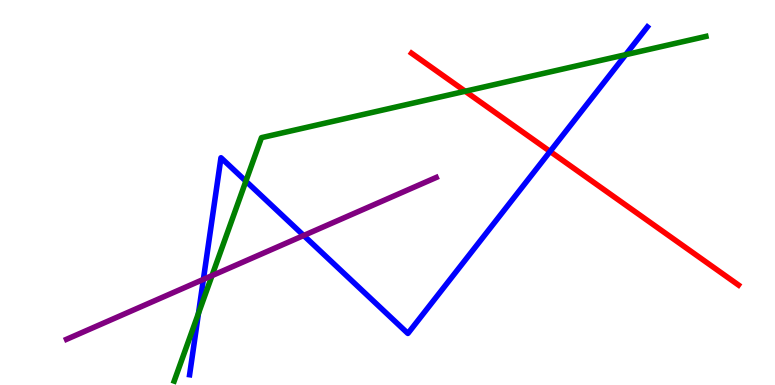[{'lines': ['blue', 'red'], 'intersections': [{'x': 7.1, 'y': 6.07}]}, {'lines': ['green', 'red'], 'intersections': [{'x': 6.0, 'y': 7.63}]}, {'lines': ['purple', 'red'], 'intersections': []}, {'lines': ['blue', 'green'], 'intersections': [{'x': 2.56, 'y': 1.86}, {'x': 3.17, 'y': 5.29}, {'x': 8.07, 'y': 8.58}]}, {'lines': ['blue', 'purple'], 'intersections': [{'x': 2.62, 'y': 2.74}, {'x': 3.92, 'y': 3.88}]}, {'lines': ['green', 'purple'], 'intersections': [{'x': 2.74, 'y': 2.84}]}]